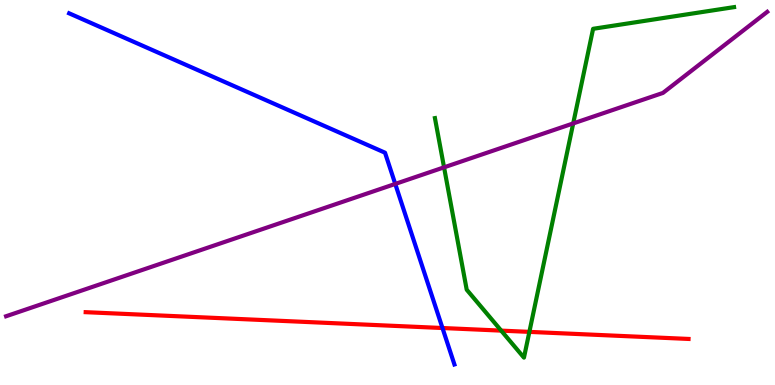[{'lines': ['blue', 'red'], 'intersections': [{'x': 5.71, 'y': 1.48}]}, {'lines': ['green', 'red'], 'intersections': [{'x': 6.47, 'y': 1.41}, {'x': 6.83, 'y': 1.38}]}, {'lines': ['purple', 'red'], 'intersections': []}, {'lines': ['blue', 'green'], 'intersections': []}, {'lines': ['blue', 'purple'], 'intersections': [{'x': 5.1, 'y': 5.22}]}, {'lines': ['green', 'purple'], 'intersections': [{'x': 5.73, 'y': 5.65}, {'x': 7.4, 'y': 6.79}]}]